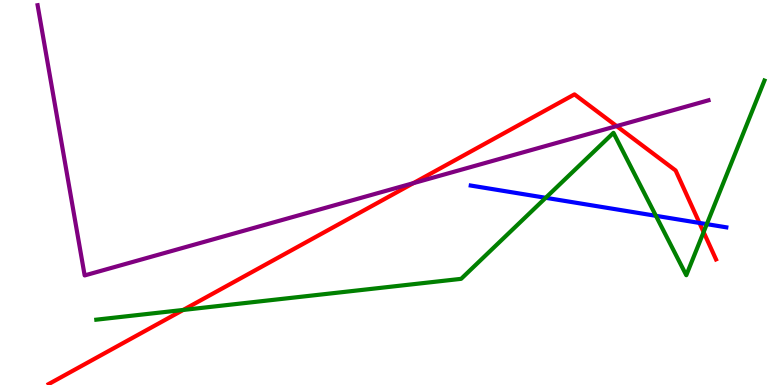[{'lines': ['blue', 'red'], 'intersections': [{'x': 9.03, 'y': 4.21}]}, {'lines': ['green', 'red'], 'intersections': [{'x': 2.36, 'y': 1.95}, {'x': 9.08, 'y': 3.97}]}, {'lines': ['purple', 'red'], 'intersections': [{'x': 5.33, 'y': 5.24}, {'x': 7.96, 'y': 6.72}]}, {'lines': ['blue', 'green'], 'intersections': [{'x': 7.04, 'y': 4.86}, {'x': 8.46, 'y': 4.39}, {'x': 9.12, 'y': 4.18}]}, {'lines': ['blue', 'purple'], 'intersections': []}, {'lines': ['green', 'purple'], 'intersections': []}]